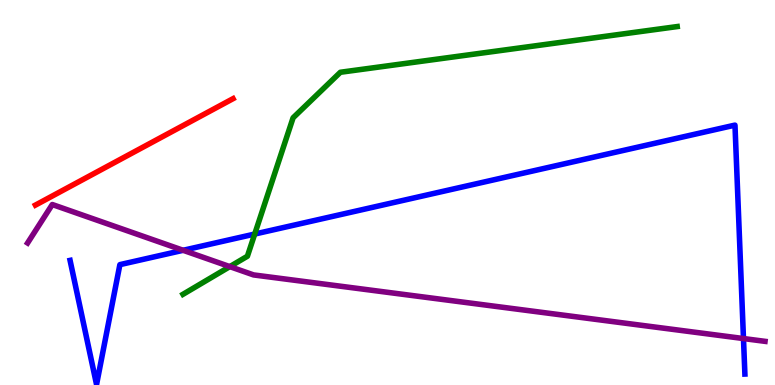[{'lines': ['blue', 'red'], 'intersections': []}, {'lines': ['green', 'red'], 'intersections': []}, {'lines': ['purple', 'red'], 'intersections': []}, {'lines': ['blue', 'green'], 'intersections': [{'x': 3.29, 'y': 3.92}]}, {'lines': ['blue', 'purple'], 'intersections': [{'x': 2.36, 'y': 3.5}, {'x': 9.59, 'y': 1.21}]}, {'lines': ['green', 'purple'], 'intersections': [{'x': 2.97, 'y': 3.07}]}]